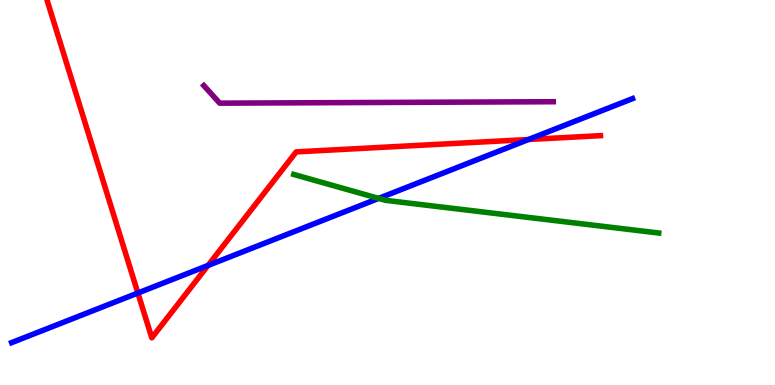[{'lines': ['blue', 'red'], 'intersections': [{'x': 1.78, 'y': 2.39}, {'x': 2.68, 'y': 3.1}, {'x': 6.82, 'y': 6.38}]}, {'lines': ['green', 'red'], 'intersections': []}, {'lines': ['purple', 'red'], 'intersections': []}, {'lines': ['blue', 'green'], 'intersections': [{'x': 4.89, 'y': 4.85}]}, {'lines': ['blue', 'purple'], 'intersections': []}, {'lines': ['green', 'purple'], 'intersections': []}]